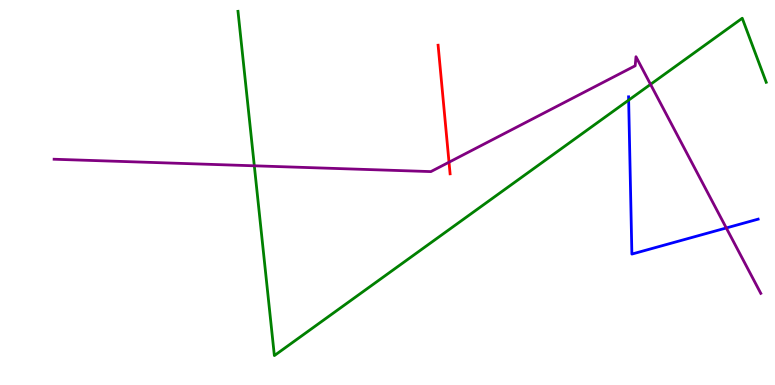[{'lines': ['blue', 'red'], 'intersections': []}, {'lines': ['green', 'red'], 'intersections': []}, {'lines': ['purple', 'red'], 'intersections': [{'x': 5.79, 'y': 5.79}]}, {'lines': ['blue', 'green'], 'intersections': [{'x': 8.11, 'y': 7.4}]}, {'lines': ['blue', 'purple'], 'intersections': [{'x': 9.37, 'y': 4.08}]}, {'lines': ['green', 'purple'], 'intersections': [{'x': 3.28, 'y': 5.69}, {'x': 8.39, 'y': 7.81}]}]